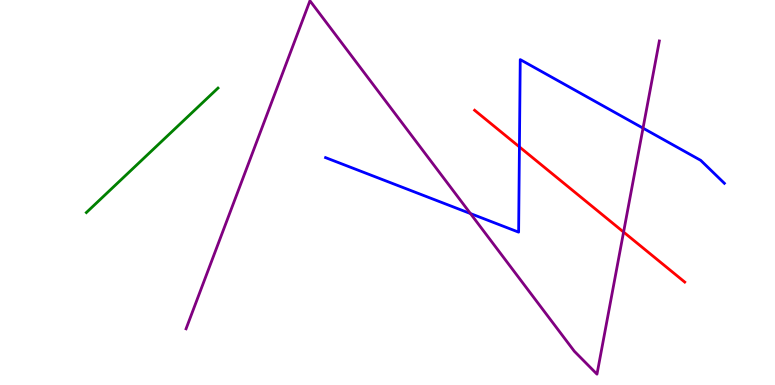[{'lines': ['blue', 'red'], 'intersections': [{'x': 6.7, 'y': 6.18}]}, {'lines': ['green', 'red'], 'intersections': []}, {'lines': ['purple', 'red'], 'intersections': [{'x': 8.05, 'y': 3.97}]}, {'lines': ['blue', 'green'], 'intersections': []}, {'lines': ['blue', 'purple'], 'intersections': [{'x': 6.07, 'y': 4.45}, {'x': 8.3, 'y': 6.67}]}, {'lines': ['green', 'purple'], 'intersections': []}]